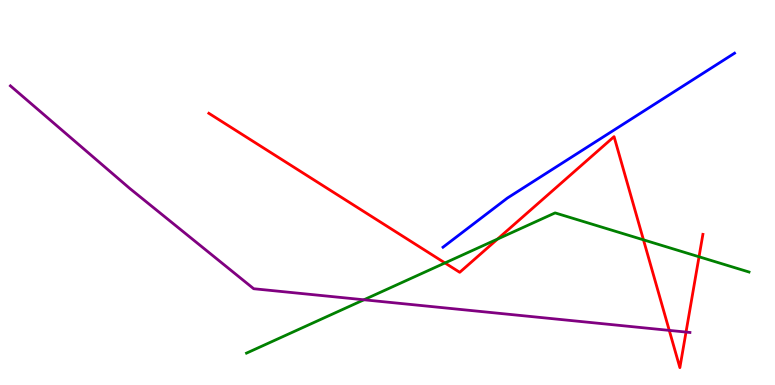[{'lines': ['blue', 'red'], 'intersections': []}, {'lines': ['green', 'red'], 'intersections': [{'x': 5.74, 'y': 3.17}, {'x': 6.42, 'y': 3.79}, {'x': 8.3, 'y': 3.77}, {'x': 9.02, 'y': 3.33}]}, {'lines': ['purple', 'red'], 'intersections': [{'x': 8.64, 'y': 1.42}, {'x': 8.85, 'y': 1.37}]}, {'lines': ['blue', 'green'], 'intersections': []}, {'lines': ['blue', 'purple'], 'intersections': []}, {'lines': ['green', 'purple'], 'intersections': [{'x': 4.7, 'y': 2.21}]}]